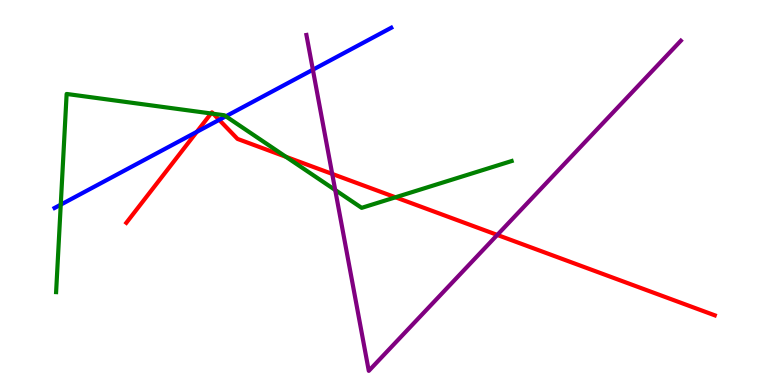[{'lines': ['blue', 'red'], 'intersections': [{'x': 2.54, 'y': 6.58}, {'x': 2.83, 'y': 6.89}]}, {'lines': ['green', 'red'], 'intersections': [{'x': 2.72, 'y': 7.05}, {'x': 2.75, 'y': 7.05}, {'x': 3.69, 'y': 5.93}, {'x': 5.1, 'y': 4.88}]}, {'lines': ['purple', 'red'], 'intersections': [{'x': 4.29, 'y': 5.48}, {'x': 6.42, 'y': 3.9}]}, {'lines': ['blue', 'green'], 'intersections': [{'x': 0.784, 'y': 4.68}, {'x': 2.91, 'y': 6.98}]}, {'lines': ['blue', 'purple'], 'intersections': [{'x': 4.04, 'y': 8.19}]}, {'lines': ['green', 'purple'], 'intersections': [{'x': 4.33, 'y': 5.06}]}]